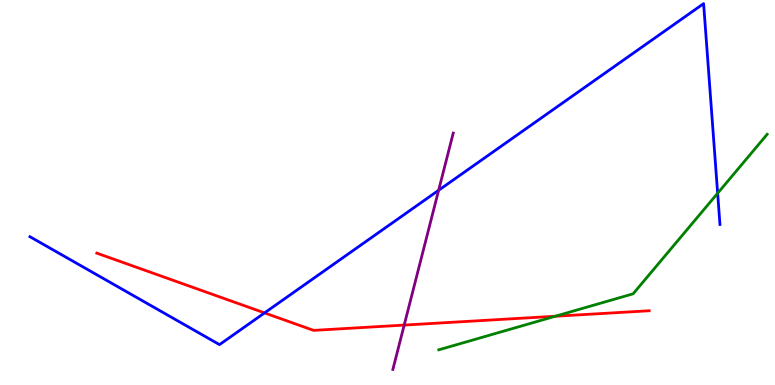[{'lines': ['blue', 'red'], 'intersections': [{'x': 3.41, 'y': 1.87}]}, {'lines': ['green', 'red'], 'intersections': [{'x': 7.17, 'y': 1.79}]}, {'lines': ['purple', 'red'], 'intersections': [{'x': 5.22, 'y': 1.56}]}, {'lines': ['blue', 'green'], 'intersections': [{'x': 9.26, 'y': 4.98}]}, {'lines': ['blue', 'purple'], 'intersections': [{'x': 5.66, 'y': 5.06}]}, {'lines': ['green', 'purple'], 'intersections': []}]